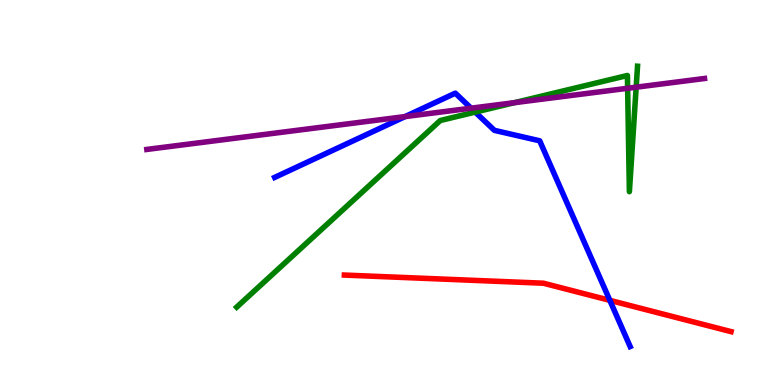[{'lines': ['blue', 'red'], 'intersections': [{'x': 7.87, 'y': 2.2}]}, {'lines': ['green', 'red'], 'intersections': []}, {'lines': ['purple', 'red'], 'intersections': []}, {'lines': ['blue', 'green'], 'intersections': [{'x': 6.13, 'y': 7.09}]}, {'lines': ['blue', 'purple'], 'intersections': [{'x': 5.23, 'y': 6.97}, {'x': 6.08, 'y': 7.19}]}, {'lines': ['green', 'purple'], 'intersections': [{'x': 6.64, 'y': 7.33}, {'x': 8.1, 'y': 7.71}, {'x': 8.21, 'y': 7.74}]}]